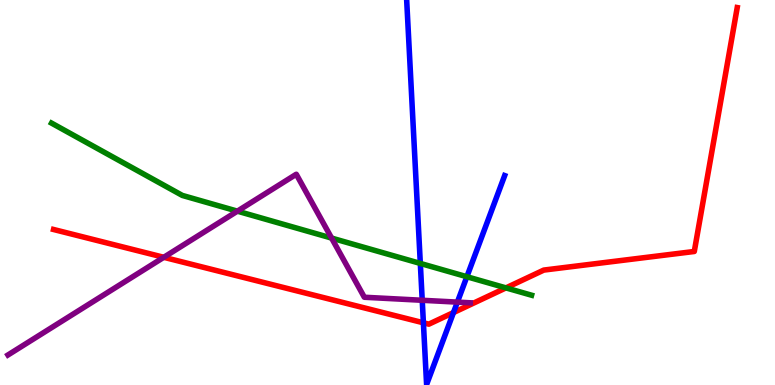[{'lines': ['blue', 'red'], 'intersections': [{'x': 5.46, 'y': 1.62}, {'x': 5.85, 'y': 1.88}]}, {'lines': ['green', 'red'], 'intersections': [{'x': 6.53, 'y': 2.52}]}, {'lines': ['purple', 'red'], 'intersections': [{'x': 2.11, 'y': 3.32}]}, {'lines': ['blue', 'green'], 'intersections': [{'x': 5.42, 'y': 3.16}, {'x': 6.02, 'y': 2.81}]}, {'lines': ['blue', 'purple'], 'intersections': [{'x': 5.45, 'y': 2.2}, {'x': 5.9, 'y': 2.15}]}, {'lines': ['green', 'purple'], 'intersections': [{'x': 3.06, 'y': 4.52}, {'x': 4.28, 'y': 3.82}]}]